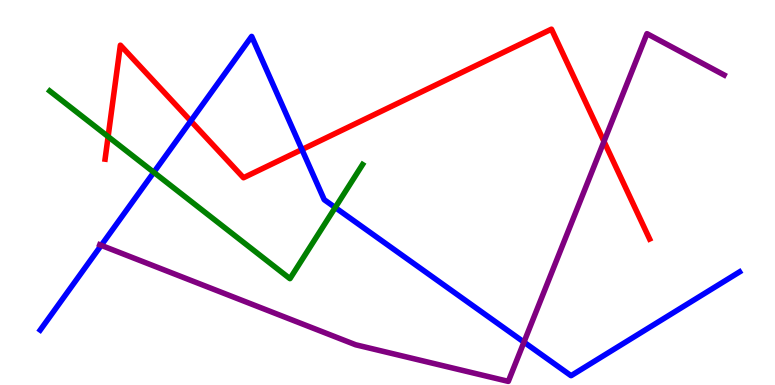[{'lines': ['blue', 'red'], 'intersections': [{'x': 2.46, 'y': 6.86}, {'x': 3.9, 'y': 6.12}]}, {'lines': ['green', 'red'], 'intersections': [{'x': 1.39, 'y': 6.45}]}, {'lines': ['purple', 'red'], 'intersections': [{'x': 7.79, 'y': 6.33}]}, {'lines': ['blue', 'green'], 'intersections': [{'x': 1.98, 'y': 5.52}, {'x': 4.33, 'y': 4.61}]}, {'lines': ['blue', 'purple'], 'intersections': [{'x': 1.31, 'y': 3.63}, {'x': 6.76, 'y': 1.11}]}, {'lines': ['green', 'purple'], 'intersections': []}]